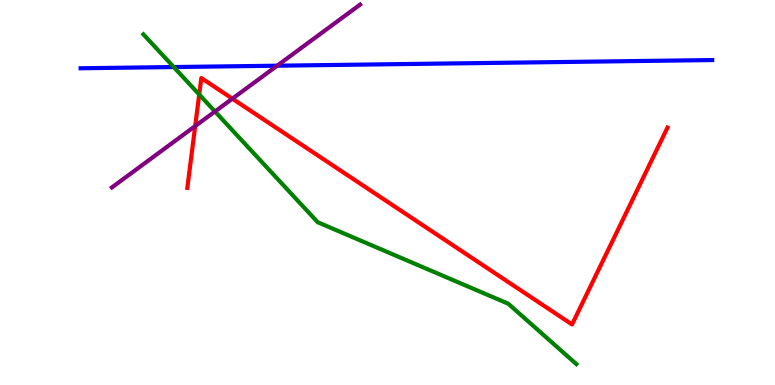[{'lines': ['blue', 'red'], 'intersections': []}, {'lines': ['green', 'red'], 'intersections': [{'x': 2.57, 'y': 7.55}]}, {'lines': ['purple', 'red'], 'intersections': [{'x': 2.52, 'y': 6.73}, {'x': 3.0, 'y': 7.44}]}, {'lines': ['blue', 'green'], 'intersections': [{'x': 2.24, 'y': 8.26}]}, {'lines': ['blue', 'purple'], 'intersections': [{'x': 3.58, 'y': 8.29}]}, {'lines': ['green', 'purple'], 'intersections': [{'x': 2.77, 'y': 7.1}]}]